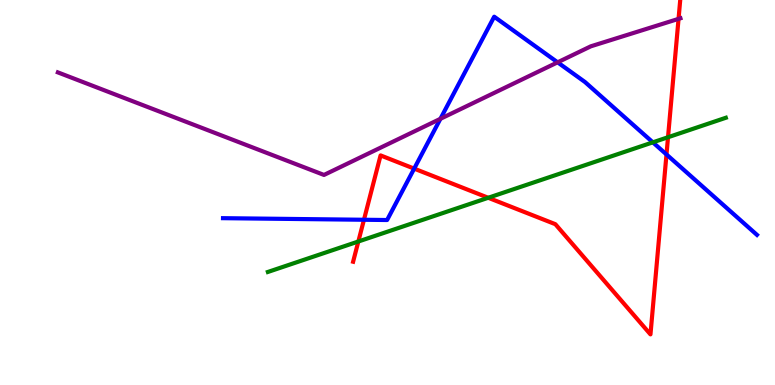[{'lines': ['blue', 'red'], 'intersections': [{'x': 4.7, 'y': 4.29}, {'x': 5.34, 'y': 5.62}, {'x': 8.6, 'y': 5.99}]}, {'lines': ['green', 'red'], 'intersections': [{'x': 4.62, 'y': 3.73}, {'x': 6.3, 'y': 4.86}, {'x': 8.62, 'y': 6.44}]}, {'lines': ['purple', 'red'], 'intersections': [{'x': 8.76, 'y': 9.51}]}, {'lines': ['blue', 'green'], 'intersections': [{'x': 8.42, 'y': 6.3}]}, {'lines': ['blue', 'purple'], 'intersections': [{'x': 5.68, 'y': 6.91}, {'x': 7.19, 'y': 8.38}]}, {'lines': ['green', 'purple'], 'intersections': []}]